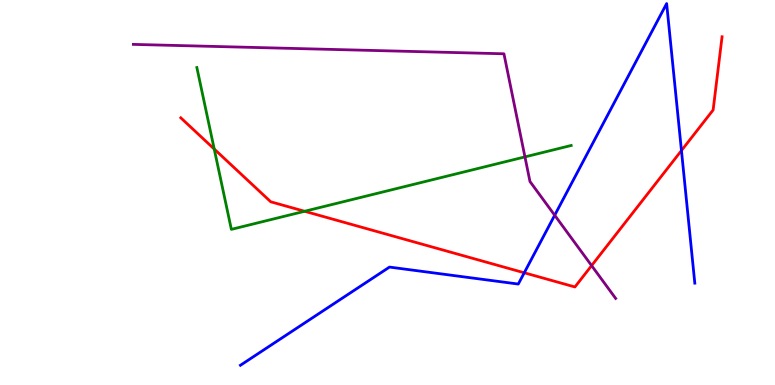[{'lines': ['blue', 'red'], 'intersections': [{'x': 6.76, 'y': 2.91}, {'x': 8.79, 'y': 6.09}]}, {'lines': ['green', 'red'], 'intersections': [{'x': 2.76, 'y': 6.13}, {'x': 3.93, 'y': 4.51}]}, {'lines': ['purple', 'red'], 'intersections': [{'x': 7.63, 'y': 3.1}]}, {'lines': ['blue', 'green'], 'intersections': []}, {'lines': ['blue', 'purple'], 'intersections': [{'x': 7.16, 'y': 4.41}]}, {'lines': ['green', 'purple'], 'intersections': [{'x': 6.77, 'y': 5.92}]}]